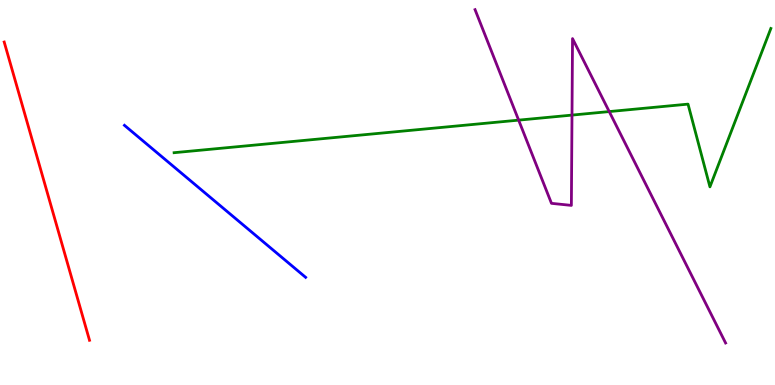[{'lines': ['blue', 'red'], 'intersections': []}, {'lines': ['green', 'red'], 'intersections': []}, {'lines': ['purple', 'red'], 'intersections': []}, {'lines': ['blue', 'green'], 'intersections': []}, {'lines': ['blue', 'purple'], 'intersections': []}, {'lines': ['green', 'purple'], 'intersections': [{'x': 6.69, 'y': 6.88}, {'x': 7.38, 'y': 7.01}, {'x': 7.86, 'y': 7.1}]}]